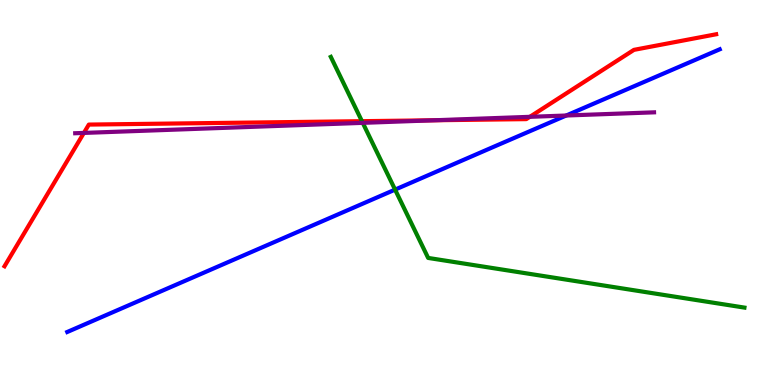[{'lines': ['blue', 'red'], 'intersections': []}, {'lines': ['green', 'red'], 'intersections': [{'x': 4.67, 'y': 6.85}]}, {'lines': ['purple', 'red'], 'intersections': [{'x': 1.08, 'y': 6.55}, {'x': 5.6, 'y': 6.88}, {'x': 6.84, 'y': 6.97}]}, {'lines': ['blue', 'green'], 'intersections': [{'x': 5.1, 'y': 5.07}]}, {'lines': ['blue', 'purple'], 'intersections': [{'x': 7.31, 'y': 7.0}]}, {'lines': ['green', 'purple'], 'intersections': [{'x': 4.68, 'y': 6.81}]}]